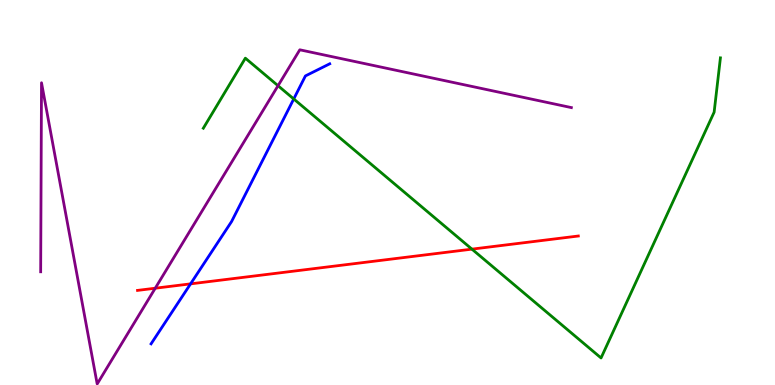[{'lines': ['blue', 'red'], 'intersections': [{'x': 2.46, 'y': 2.63}]}, {'lines': ['green', 'red'], 'intersections': [{'x': 6.09, 'y': 3.53}]}, {'lines': ['purple', 'red'], 'intersections': [{'x': 2.0, 'y': 2.51}]}, {'lines': ['blue', 'green'], 'intersections': [{'x': 3.79, 'y': 7.43}]}, {'lines': ['blue', 'purple'], 'intersections': []}, {'lines': ['green', 'purple'], 'intersections': [{'x': 3.59, 'y': 7.77}]}]